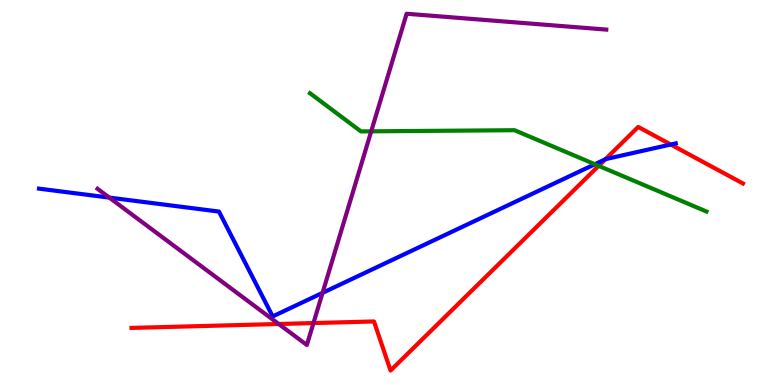[{'lines': ['blue', 'red'], 'intersections': [{'x': 7.81, 'y': 5.86}, {'x': 8.66, 'y': 6.25}]}, {'lines': ['green', 'red'], 'intersections': [{'x': 7.72, 'y': 5.69}]}, {'lines': ['purple', 'red'], 'intersections': [{'x': 3.6, 'y': 1.58}, {'x': 4.04, 'y': 1.61}]}, {'lines': ['blue', 'green'], 'intersections': [{'x': 7.68, 'y': 5.73}]}, {'lines': ['blue', 'purple'], 'intersections': [{'x': 1.41, 'y': 4.87}, {'x': 4.16, 'y': 2.39}]}, {'lines': ['green', 'purple'], 'intersections': [{'x': 4.79, 'y': 6.59}]}]